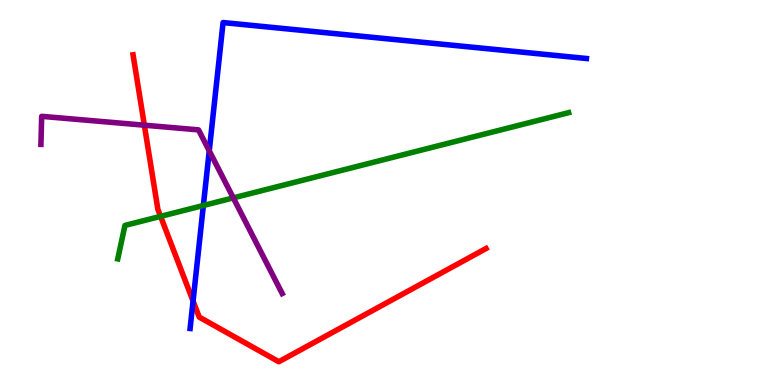[{'lines': ['blue', 'red'], 'intersections': [{'x': 2.49, 'y': 2.18}]}, {'lines': ['green', 'red'], 'intersections': [{'x': 2.07, 'y': 4.38}]}, {'lines': ['purple', 'red'], 'intersections': [{'x': 1.86, 'y': 6.75}]}, {'lines': ['blue', 'green'], 'intersections': [{'x': 2.62, 'y': 4.66}]}, {'lines': ['blue', 'purple'], 'intersections': [{'x': 2.7, 'y': 6.08}]}, {'lines': ['green', 'purple'], 'intersections': [{'x': 3.01, 'y': 4.86}]}]